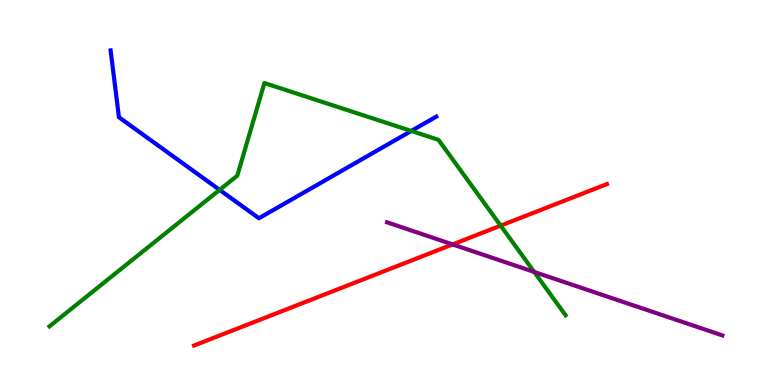[{'lines': ['blue', 'red'], 'intersections': []}, {'lines': ['green', 'red'], 'intersections': [{'x': 6.46, 'y': 4.14}]}, {'lines': ['purple', 'red'], 'intersections': [{'x': 5.84, 'y': 3.65}]}, {'lines': ['blue', 'green'], 'intersections': [{'x': 2.83, 'y': 5.07}, {'x': 5.31, 'y': 6.6}]}, {'lines': ['blue', 'purple'], 'intersections': []}, {'lines': ['green', 'purple'], 'intersections': [{'x': 6.89, 'y': 2.94}]}]